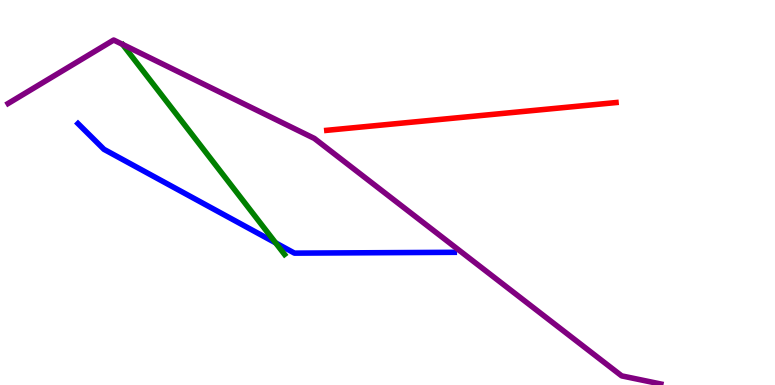[{'lines': ['blue', 'red'], 'intersections': []}, {'lines': ['green', 'red'], 'intersections': []}, {'lines': ['purple', 'red'], 'intersections': []}, {'lines': ['blue', 'green'], 'intersections': [{'x': 3.56, 'y': 3.69}]}, {'lines': ['blue', 'purple'], 'intersections': []}, {'lines': ['green', 'purple'], 'intersections': []}]